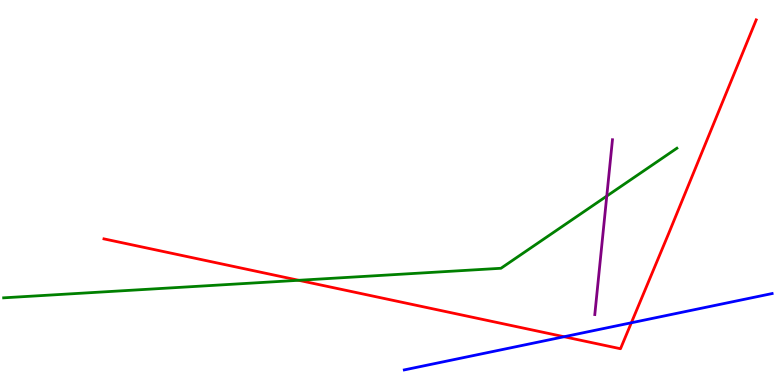[{'lines': ['blue', 'red'], 'intersections': [{'x': 7.28, 'y': 1.25}, {'x': 8.15, 'y': 1.62}]}, {'lines': ['green', 'red'], 'intersections': [{'x': 3.85, 'y': 2.72}]}, {'lines': ['purple', 'red'], 'intersections': []}, {'lines': ['blue', 'green'], 'intersections': []}, {'lines': ['blue', 'purple'], 'intersections': []}, {'lines': ['green', 'purple'], 'intersections': [{'x': 7.83, 'y': 4.91}]}]